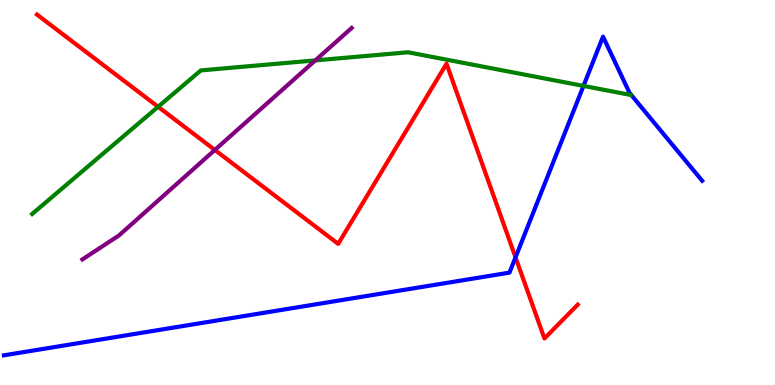[{'lines': ['blue', 'red'], 'intersections': [{'x': 6.65, 'y': 3.32}]}, {'lines': ['green', 'red'], 'intersections': [{'x': 2.04, 'y': 7.23}]}, {'lines': ['purple', 'red'], 'intersections': [{'x': 2.77, 'y': 6.1}]}, {'lines': ['blue', 'green'], 'intersections': [{'x': 7.53, 'y': 7.77}]}, {'lines': ['blue', 'purple'], 'intersections': []}, {'lines': ['green', 'purple'], 'intersections': [{'x': 4.07, 'y': 8.43}]}]